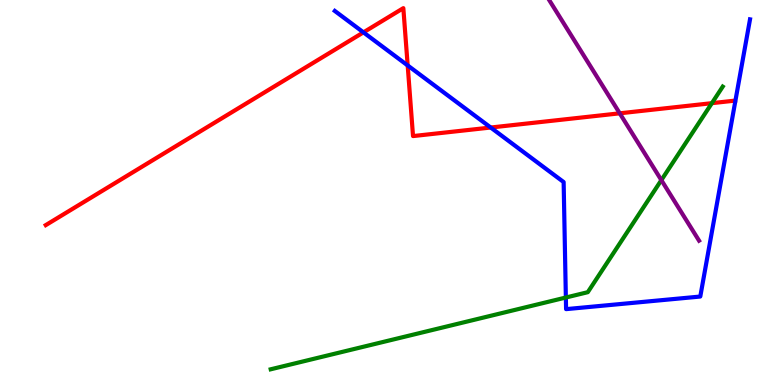[{'lines': ['blue', 'red'], 'intersections': [{'x': 4.69, 'y': 9.16}, {'x': 5.26, 'y': 8.3}, {'x': 6.33, 'y': 6.69}]}, {'lines': ['green', 'red'], 'intersections': [{'x': 9.19, 'y': 7.32}]}, {'lines': ['purple', 'red'], 'intersections': [{'x': 8.0, 'y': 7.06}]}, {'lines': ['blue', 'green'], 'intersections': [{'x': 7.3, 'y': 2.27}]}, {'lines': ['blue', 'purple'], 'intersections': []}, {'lines': ['green', 'purple'], 'intersections': [{'x': 8.53, 'y': 5.32}]}]